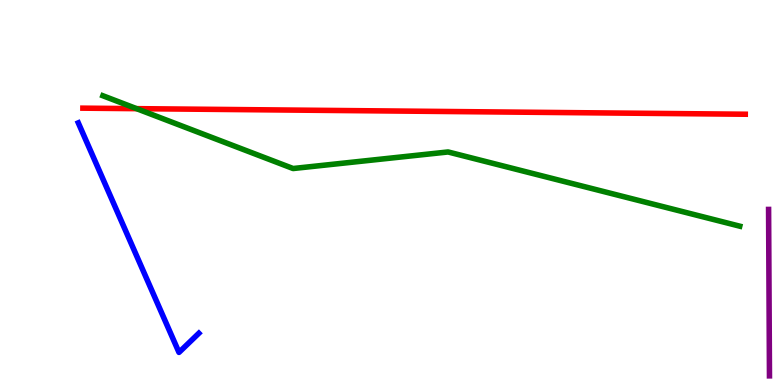[{'lines': ['blue', 'red'], 'intersections': []}, {'lines': ['green', 'red'], 'intersections': [{'x': 1.76, 'y': 7.18}]}, {'lines': ['purple', 'red'], 'intersections': []}, {'lines': ['blue', 'green'], 'intersections': []}, {'lines': ['blue', 'purple'], 'intersections': []}, {'lines': ['green', 'purple'], 'intersections': []}]